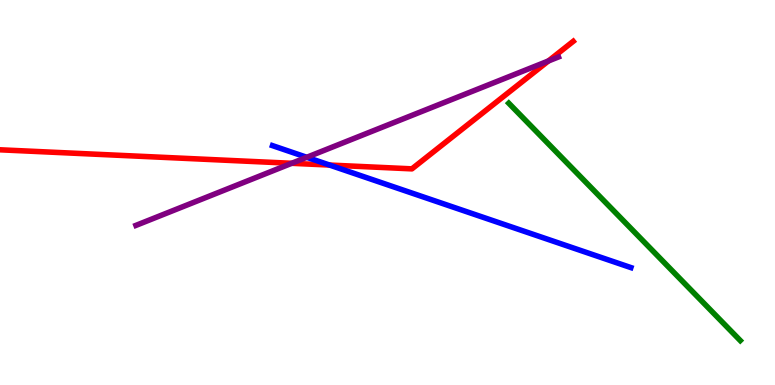[{'lines': ['blue', 'red'], 'intersections': [{'x': 4.25, 'y': 5.71}]}, {'lines': ['green', 'red'], 'intersections': []}, {'lines': ['purple', 'red'], 'intersections': [{'x': 3.76, 'y': 5.76}, {'x': 7.08, 'y': 8.42}]}, {'lines': ['blue', 'green'], 'intersections': []}, {'lines': ['blue', 'purple'], 'intersections': [{'x': 3.96, 'y': 5.91}]}, {'lines': ['green', 'purple'], 'intersections': []}]